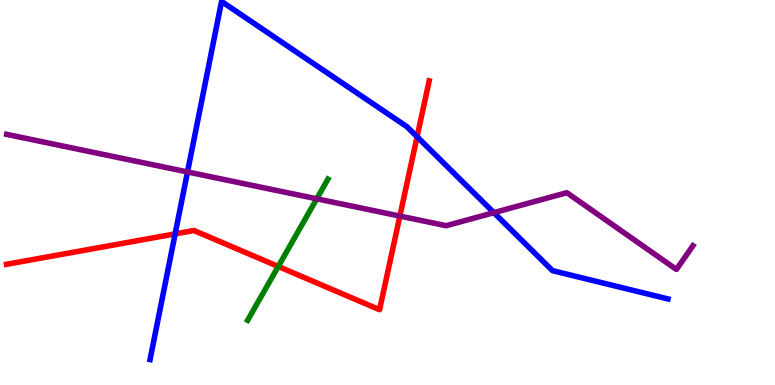[{'lines': ['blue', 'red'], 'intersections': [{'x': 2.26, 'y': 3.93}, {'x': 5.38, 'y': 6.45}]}, {'lines': ['green', 'red'], 'intersections': [{'x': 3.59, 'y': 3.08}]}, {'lines': ['purple', 'red'], 'intersections': [{'x': 5.16, 'y': 4.39}]}, {'lines': ['blue', 'green'], 'intersections': []}, {'lines': ['blue', 'purple'], 'intersections': [{'x': 2.42, 'y': 5.53}, {'x': 6.37, 'y': 4.48}]}, {'lines': ['green', 'purple'], 'intersections': [{'x': 4.09, 'y': 4.84}]}]